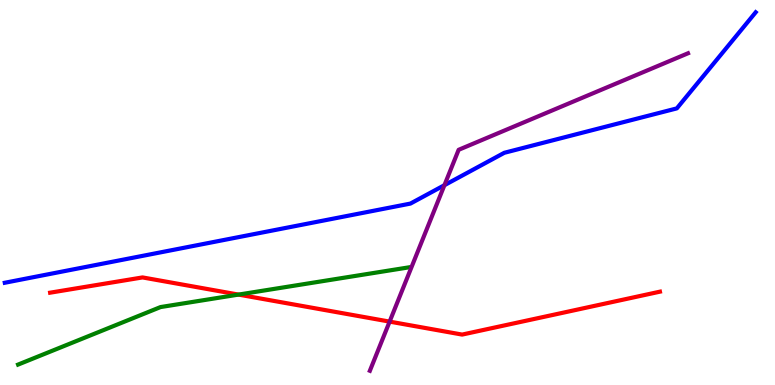[{'lines': ['blue', 'red'], 'intersections': []}, {'lines': ['green', 'red'], 'intersections': [{'x': 3.08, 'y': 2.35}]}, {'lines': ['purple', 'red'], 'intersections': [{'x': 5.03, 'y': 1.65}]}, {'lines': ['blue', 'green'], 'intersections': []}, {'lines': ['blue', 'purple'], 'intersections': [{'x': 5.73, 'y': 5.19}]}, {'lines': ['green', 'purple'], 'intersections': []}]